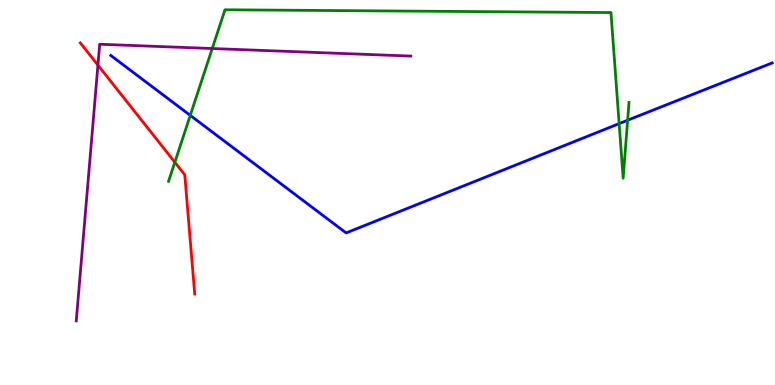[{'lines': ['blue', 'red'], 'intersections': []}, {'lines': ['green', 'red'], 'intersections': [{'x': 2.26, 'y': 5.79}]}, {'lines': ['purple', 'red'], 'intersections': [{'x': 1.26, 'y': 8.31}]}, {'lines': ['blue', 'green'], 'intersections': [{'x': 2.46, 'y': 7.0}, {'x': 7.99, 'y': 6.79}, {'x': 8.1, 'y': 6.88}]}, {'lines': ['blue', 'purple'], 'intersections': []}, {'lines': ['green', 'purple'], 'intersections': [{'x': 2.74, 'y': 8.74}]}]